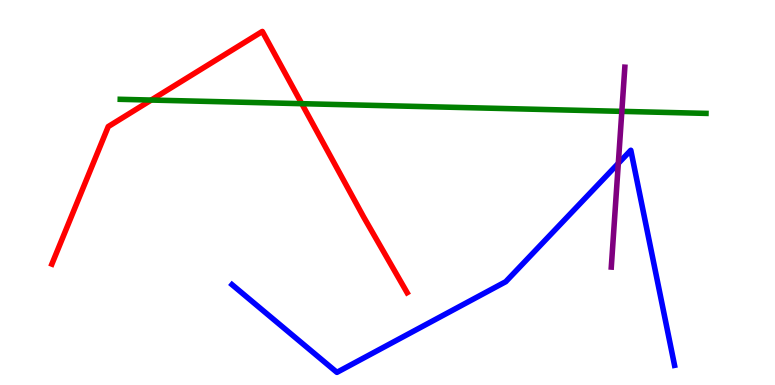[{'lines': ['blue', 'red'], 'intersections': []}, {'lines': ['green', 'red'], 'intersections': [{'x': 1.95, 'y': 7.4}, {'x': 3.89, 'y': 7.31}]}, {'lines': ['purple', 'red'], 'intersections': []}, {'lines': ['blue', 'green'], 'intersections': []}, {'lines': ['blue', 'purple'], 'intersections': [{'x': 7.98, 'y': 5.76}]}, {'lines': ['green', 'purple'], 'intersections': [{'x': 8.02, 'y': 7.11}]}]